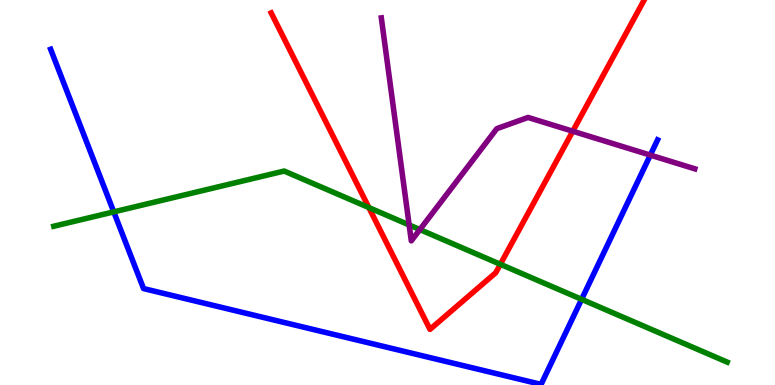[{'lines': ['blue', 'red'], 'intersections': []}, {'lines': ['green', 'red'], 'intersections': [{'x': 4.76, 'y': 4.61}, {'x': 6.46, 'y': 3.14}]}, {'lines': ['purple', 'red'], 'intersections': [{'x': 7.39, 'y': 6.59}]}, {'lines': ['blue', 'green'], 'intersections': [{'x': 1.47, 'y': 4.5}, {'x': 7.5, 'y': 2.23}]}, {'lines': ['blue', 'purple'], 'intersections': [{'x': 8.39, 'y': 5.97}]}, {'lines': ['green', 'purple'], 'intersections': [{'x': 5.28, 'y': 4.16}, {'x': 5.42, 'y': 4.04}]}]